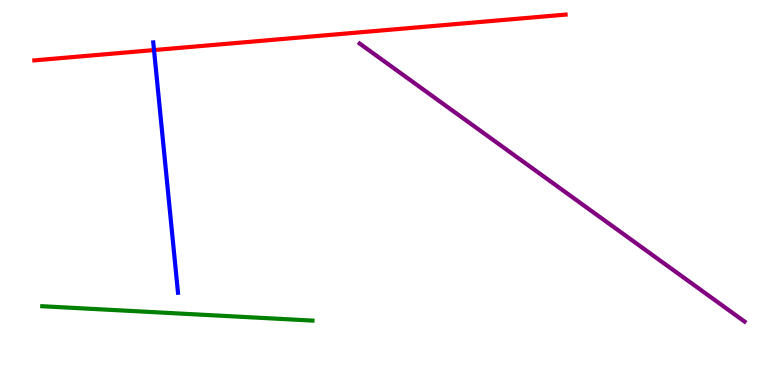[{'lines': ['blue', 'red'], 'intersections': [{'x': 1.99, 'y': 8.7}]}, {'lines': ['green', 'red'], 'intersections': []}, {'lines': ['purple', 'red'], 'intersections': []}, {'lines': ['blue', 'green'], 'intersections': []}, {'lines': ['blue', 'purple'], 'intersections': []}, {'lines': ['green', 'purple'], 'intersections': []}]